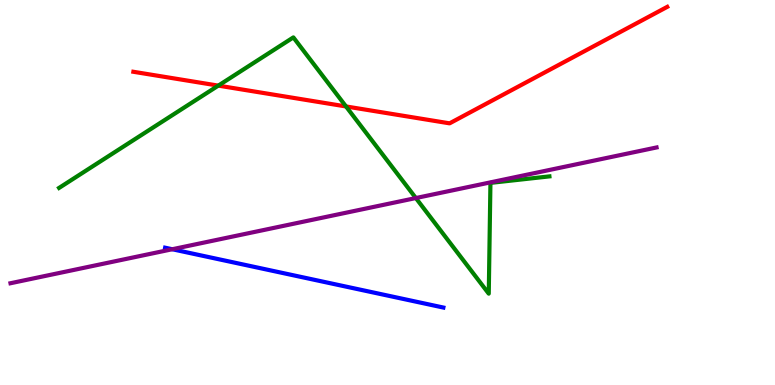[{'lines': ['blue', 'red'], 'intersections': []}, {'lines': ['green', 'red'], 'intersections': [{'x': 2.82, 'y': 7.78}, {'x': 4.46, 'y': 7.24}]}, {'lines': ['purple', 'red'], 'intersections': []}, {'lines': ['blue', 'green'], 'intersections': []}, {'lines': ['blue', 'purple'], 'intersections': [{'x': 2.22, 'y': 3.53}]}, {'lines': ['green', 'purple'], 'intersections': [{'x': 5.37, 'y': 4.86}]}]